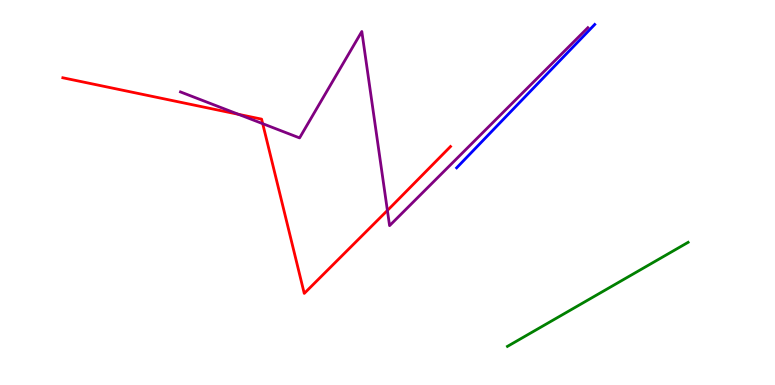[{'lines': ['blue', 'red'], 'intersections': []}, {'lines': ['green', 'red'], 'intersections': []}, {'lines': ['purple', 'red'], 'intersections': [{'x': 3.08, 'y': 7.03}, {'x': 3.39, 'y': 6.79}, {'x': 5.0, 'y': 4.53}]}, {'lines': ['blue', 'green'], 'intersections': []}, {'lines': ['blue', 'purple'], 'intersections': []}, {'lines': ['green', 'purple'], 'intersections': []}]